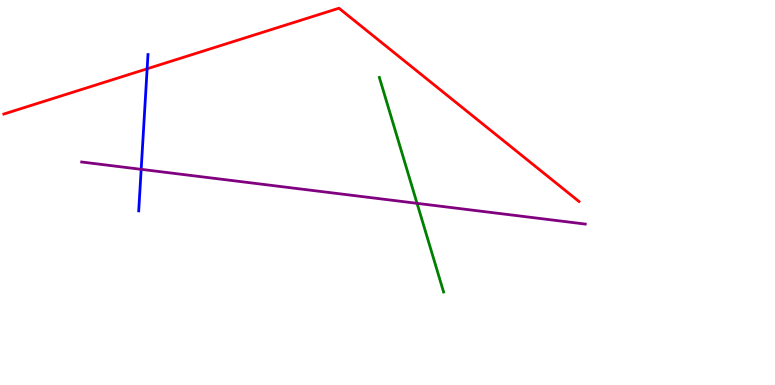[{'lines': ['blue', 'red'], 'intersections': [{'x': 1.9, 'y': 8.21}]}, {'lines': ['green', 'red'], 'intersections': []}, {'lines': ['purple', 'red'], 'intersections': []}, {'lines': ['blue', 'green'], 'intersections': []}, {'lines': ['blue', 'purple'], 'intersections': [{'x': 1.82, 'y': 5.6}]}, {'lines': ['green', 'purple'], 'intersections': [{'x': 5.38, 'y': 4.72}]}]